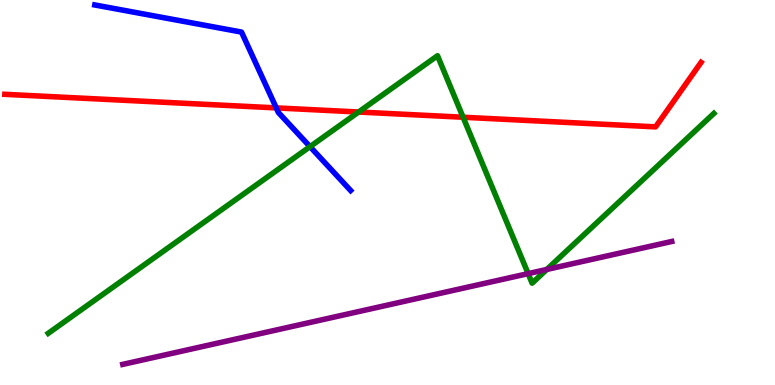[{'lines': ['blue', 'red'], 'intersections': [{'x': 3.56, 'y': 7.2}]}, {'lines': ['green', 'red'], 'intersections': [{'x': 4.63, 'y': 7.09}, {'x': 5.98, 'y': 6.95}]}, {'lines': ['purple', 'red'], 'intersections': []}, {'lines': ['blue', 'green'], 'intersections': [{'x': 4.0, 'y': 6.19}]}, {'lines': ['blue', 'purple'], 'intersections': []}, {'lines': ['green', 'purple'], 'intersections': [{'x': 6.81, 'y': 2.89}, {'x': 7.06, 'y': 3.0}]}]